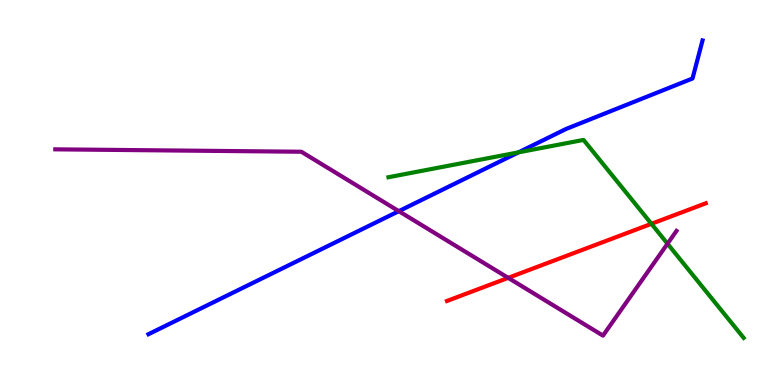[{'lines': ['blue', 'red'], 'intersections': []}, {'lines': ['green', 'red'], 'intersections': [{'x': 8.41, 'y': 4.19}]}, {'lines': ['purple', 'red'], 'intersections': [{'x': 6.56, 'y': 2.78}]}, {'lines': ['blue', 'green'], 'intersections': [{'x': 6.69, 'y': 6.04}]}, {'lines': ['blue', 'purple'], 'intersections': [{'x': 5.15, 'y': 4.52}]}, {'lines': ['green', 'purple'], 'intersections': [{'x': 8.61, 'y': 3.67}]}]